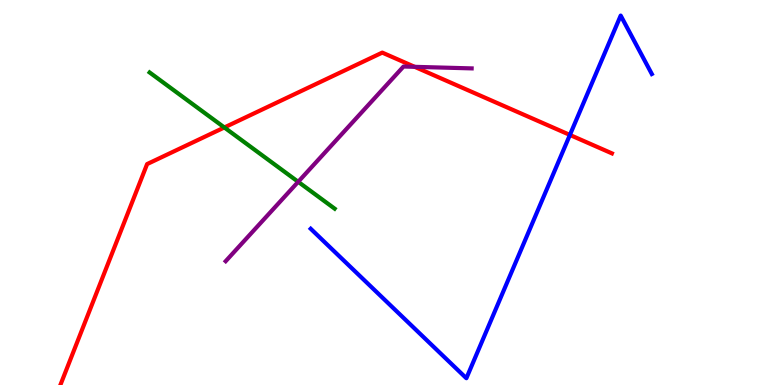[{'lines': ['blue', 'red'], 'intersections': [{'x': 7.35, 'y': 6.5}]}, {'lines': ['green', 'red'], 'intersections': [{'x': 2.89, 'y': 6.69}]}, {'lines': ['purple', 'red'], 'intersections': [{'x': 5.35, 'y': 8.26}]}, {'lines': ['blue', 'green'], 'intersections': []}, {'lines': ['blue', 'purple'], 'intersections': []}, {'lines': ['green', 'purple'], 'intersections': [{'x': 3.85, 'y': 5.28}]}]